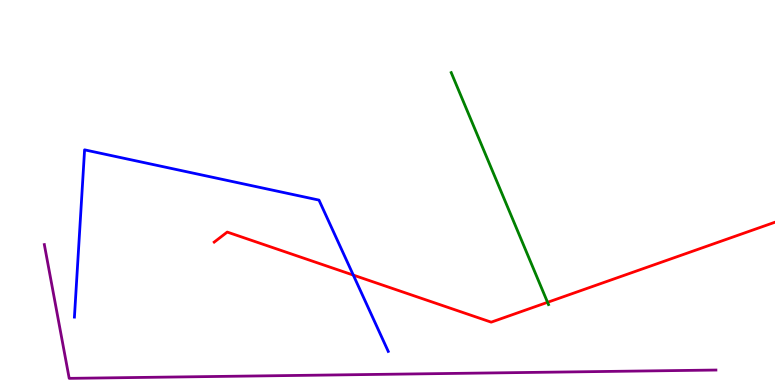[{'lines': ['blue', 'red'], 'intersections': [{'x': 4.56, 'y': 2.85}]}, {'lines': ['green', 'red'], 'intersections': [{'x': 7.07, 'y': 2.15}]}, {'lines': ['purple', 'red'], 'intersections': []}, {'lines': ['blue', 'green'], 'intersections': []}, {'lines': ['blue', 'purple'], 'intersections': []}, {'lines': ['green', 'purple'], 'intersections': []}]